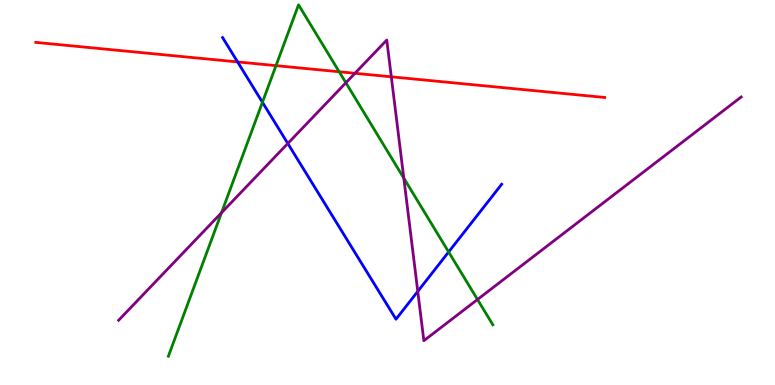[{'lines': ['blue', 'red'], 'intersections': [{'x': 3.07, 'y': 8.39}]}, {'lines': ['green', 'red'], 'intersections': [{'x': 3.56, 'y': 8.3}, {'x': 4.38, 'y': 8.14}]}, {'lines': ['purple', 'red'], 'intersections': [{'x': 4.58, 'y': 8.1}, {'x': 5.05, 'y': 8.0}]}, {'lines': ['blue', 'green'], 'intersections': [{'x': 3.39, 'y': 7.34}, {'x': 5.79, 'y': 3.46}]}, {'lines': ['blue', 'purple'], 'intersections': [{'x': 3.71, 'y': 6.27}, {'x': 5.39, 'y': 2.43}]}, {'lines': ['green', 'purple'], 'intersections': [{'x': 2.86, 'y': 4.47}, {'x': 4.46, 'y': 7.85}, {'x': 5.21, 'y': 5.37}, {'x': 6.16, 'y': 2.22}]}]